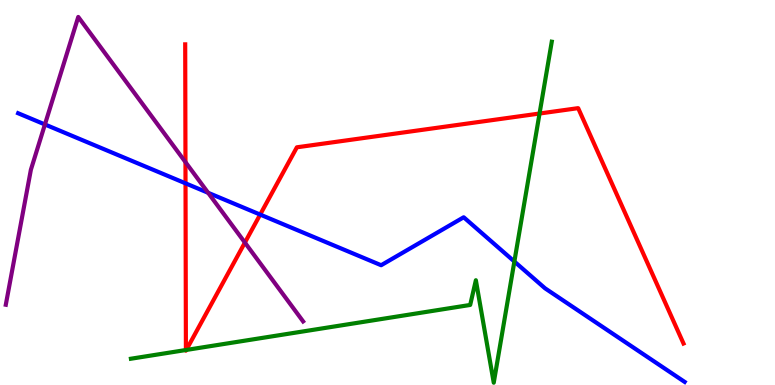[{'lines': ['blue', 'red'], 'intersections': [{'x': 2.39, 'y': 5.24}, {'x': 3.36, 'y': 4.43}]}, {'lines': ['green', 'red'], 'intersections': [{'x': 2.4, 'y': 0.909}, {'x': 2.4, 'y': 0.91}, {'x': 6.96, 'y': 7.05}]}, {'lines': ['purple', 'red'], 'intersections': [{'x': 2.39, 'y': 5.79}, {'x': 3.16, 'y': 3.7}]}, {'lines': ['blue', 'green'], 'intersections': [{'x': 6.64, 'y': 3.21}]}, {'lines': ['blue', 'purple'], 'intersections': [{'x': 0.58, 'y': 6.77}, {'x': 2.69, 'y': 4.99}]}, {'lines': ['green', 'purple'], 'intersections': []}]